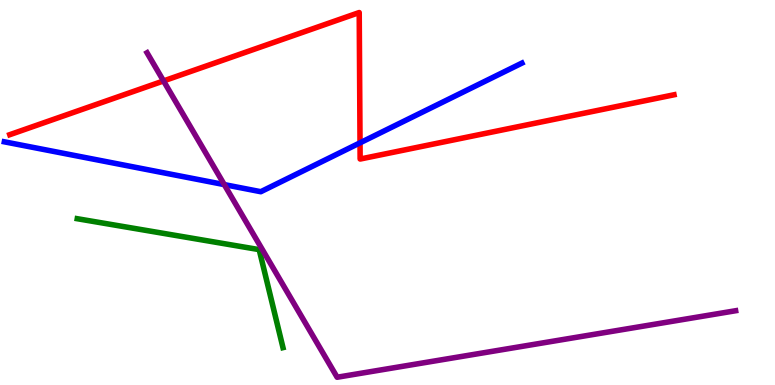[{'lines': ['blue', 'red'], 'intersections': [{'x': 4.65, 'y': 6.29}]}, {'lines': ['green', 'red'], 'intersections': []}, {'lines': ['purple', 'red'], 'intersections': [{'x': 2.11, 'y': 7.9}]}, {'lines': ['blue', 'green'], 'intersections': []}, {'lines': ['blue', 'purple'], 'intersections': [{'x': 2.89, 'y': 5.21}]}, {'lines': ['green', 'purple'], 'intersections': []}]